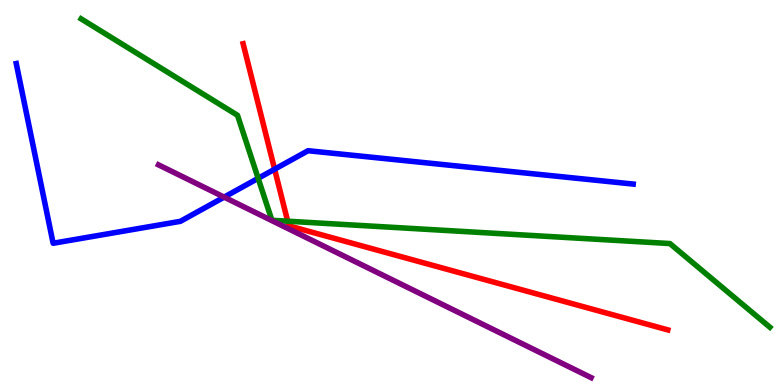[{'lines': ['blue', 'red'], 'intersections': [{'x': 3.54, 'y': 5.6}]}, {'lines': ['green', 'red'], 'intersections': [{'x': 3.71, 'y': 4.25}]}, {'lines': ['purple', 'red'], 'intersections': []}, {'lines': ['blue', 'green'], 'intersections': [{'x': 3.33, 'y': 5.37}]}, {'lines': ['blue', 'purple'], 'intersections': [{'x': 2.89, 'y': 4.88}]}, {'lines': ['green', 'purple'], 'intersections': []}]